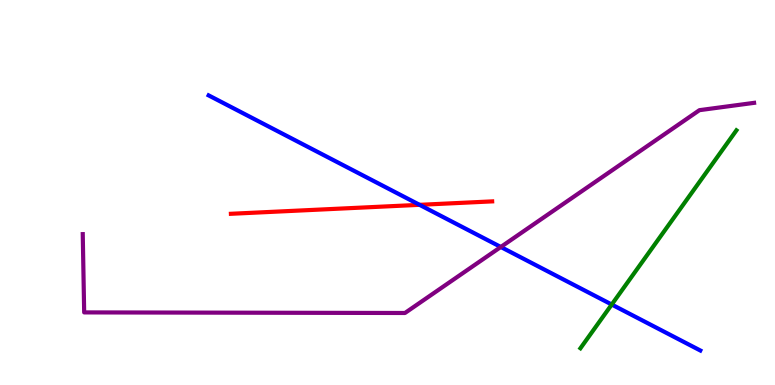[{'lines': ['blue', 'red'], 'intersections': [{'x': 5.41, 'y': 4.68}]}, {'lines': ['green', 'red'], 'intersections': []}, {'lines': ['purple', 'red'], 'intersections': []}, {'lines': ['blue', 'green'], 'intersections': [{'x': 7.89, 'y': 2.09}]}, {'lines': ['blue', 'purple'], 'intersections': [{'x': 6.46, 'y': 3.59}]}, {'lines': ['green', 'purple'], 'intersections': []}]